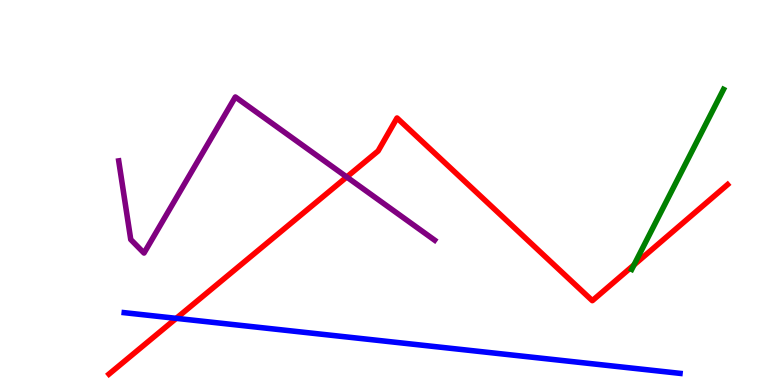[{'lines': ['blue', 'red'], 'intersections': [{'x': 2.27, 'y': 1.73}]}, {'lines': ['green', 'red'], 'intersections': [{'x': 8.18, 'y': 3.12}]}, {'lines': ['purple', 'red'], 'intersections': [{'x': 4.47, 'y': 5.4}]}, {'lines': ['blue', 'green'], 'intersections': []}, {'lines': ['blue', 'purple'], 'intersections': []}, {'lines': ['green', 'purple'], 'intersections': []}]